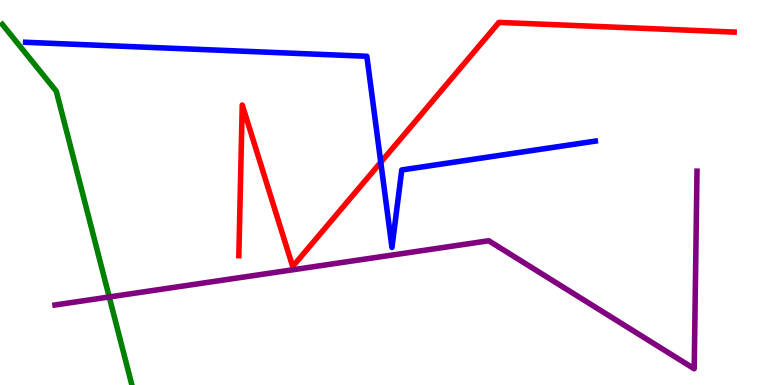[{'lines': ['blue', 'red'], 'intersections': [{'x': 4.91, 'y': 5.79}]}, {'lines': ['green', 'red'], 'intersections': []}, {'lines': ['purple', 'red'], 'intersections': []}, {'lines': ['blue', 'green'], 'intersections': []}, {'lines': ['blue', 'purple'], 'intersections': []}, {'lines': ['green', 'purple'], 'intersections': [{'x': 1.41, 'y': 2.29}]}]